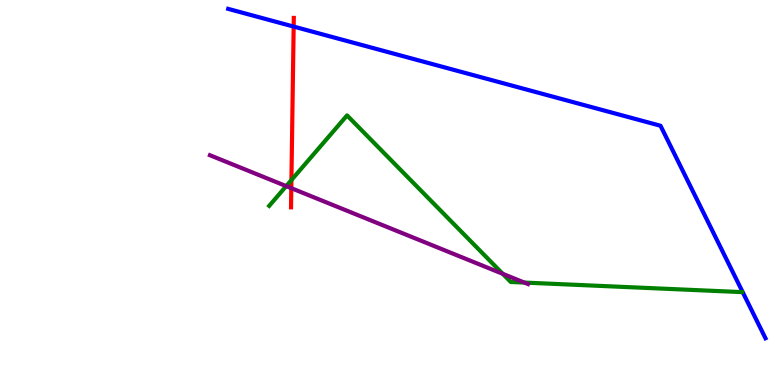[{'lines': ['blue', 'red'], 'intersections': [{'x': 3.79, 'y': 9.31}]}, {'lines': ['green', 'red'], 'intersections': [{'x': 3.76, 'y': 5.32}]}, {'lines': ['purple', 'red'], 'intersections': [{'x': 3.76, 'y': 5.11}]}, {'lines': ['blue', 'green'], 'intersections': []}, {'lines': ['blue', 'purple'], 'intersections': []}, {'lines': ['green', 'purple'], 'intersections': [{'x': 3.69, 'y': 5.17}, {'x': 6.49, 'y': 2.89}, {'x': 6.77, 'y': 2.66}]}]